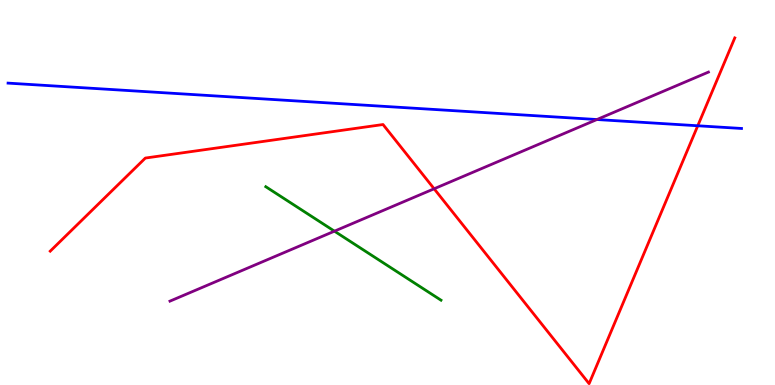[{'lines': ['blue', 'red'], 'intersections': [{'x': 9.0, 'y': 6.73}]}, {'lines': ['green', 'red'], 'intersections': []}, {'lines': ['purple', 'red'], 'intersections': [{'x': 5.6, 'y': 5.1}]}, {'lines': ['blue', 'green'], 'intersections': []}, {'lines': ['blue', 'purple'], 'intersections': [{'x': 7.7, 'y': 6.9}]}, {'lines': ['green', 'purple'], 'intersections': [{'x': 4.32, 'y': 4.0}]}]